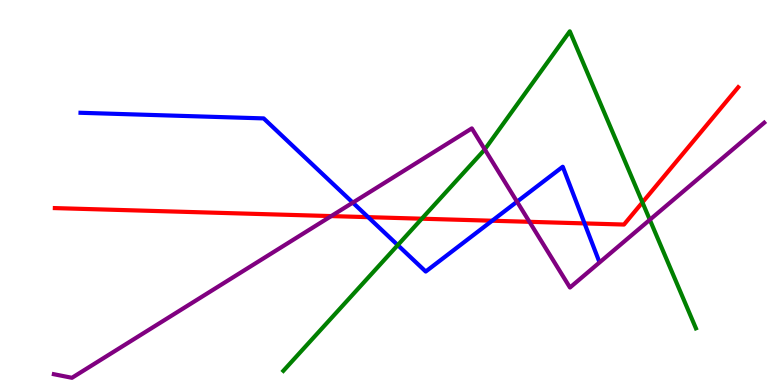[{'lines': ['blue', 'red'], 'intersections': [{'x': 4.75, 'y': 4.36}, {'x': 6.35, 'y': 4.27}, {'x': 7.54, 'y': 4.2}]}, {'lines': ['green', 'red'], 'intersections': [{'x': 5.44, 'y': 4.32}, {'x': 8.29, 'y': 4.74}]}, {'lines': ['purple', 'red'], 'intersections': [{'x': 4.27, 'y': 4.39}, {'x': 6.83, 'y': 4.24}]}, {'lines': ['blue', 'green'], 'intersections': [{'x': 5.13, 'y': 3.63}]}, {'lines': ['blue', 'purple'], 'intersections': [{'x': 4.55, 'y': 4.74}, {'x': 6.67, 'y': 4.76}]}, {'lines': ['green', 'purple'], 'intersections': [{'x': 6.26, 'y': 6.12}, {'x': 8.38, 'y': 4.29}]}]